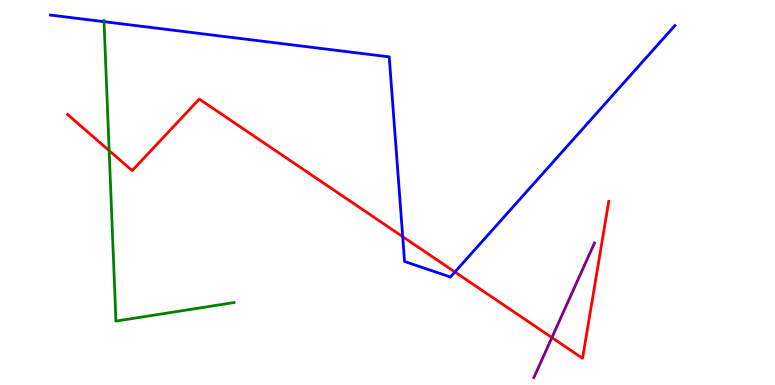[{'lines': ['blue', 'red'], 'intersections': [{'x': 5.2, 'y': 3.85}, {'x': 5.87, 'y': 2.94}]}, {'lines': ['green', 'red'], 'intersections': [{'x': 1.41, 'y': 6.09}]}, {'lines': ['purple', 'red'], 'intersections': [{'x': 7.12, 'y': 1.23}]}, {'lines': ['blue', 'green'], 'intersections': [{'x': 1.34, 'y': 9.44}]}, {'lines': ['blue', 'purple'], 'intersections': []}, {'lines': ['green', 'purple'], 'intersections': []}]